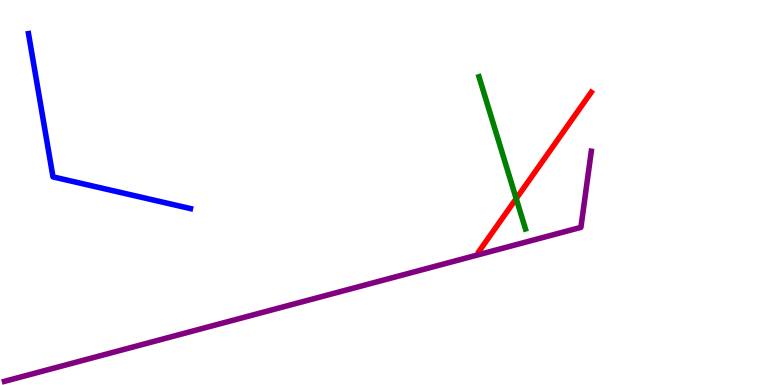[{'lines': ['blue', 'red'], 'intersections': []}, {'lines': ['green', 'red'], 'intersections': [{'x': 6.66, 'y': 4.84}]}, {'lines': ['purple', 'red'], 'intersections': []}, {'lines': ['blue', 'green'], 'intersections': []}, {'lines': ['blue', 'purple'], 'intersections': []}, {'lines': ['green', 'purple'], 'intersections': []}]